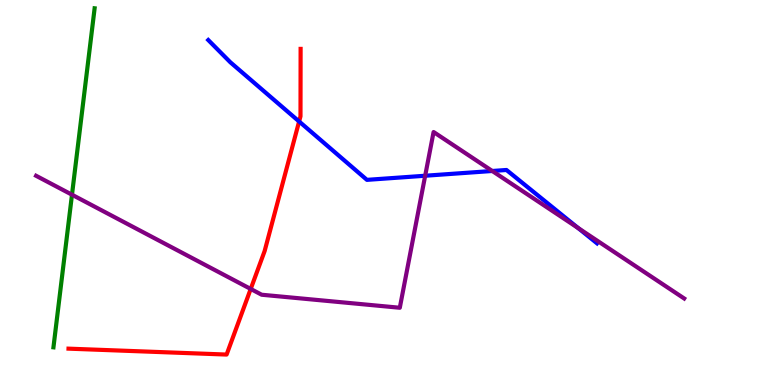[{'lines': ['blue', 'red'], 'intersections': [{'x': 3.86, 'y': 6.84}]}, {'lines': ['green', 'red'], 'intersections': []}, {'lines': ['purple', 'red'], 'intersections': [{'x': 3.23, 'y': 2.49}]}, {'lines': ['blue', 'green'], 'intersections': []}, {'lines': ['blue', 'purple'], 'intersections': [{'x': 5.49, 'y': 5.44}, {'x': 6.35, 'y': 5.56}, {'x': 7.46, 'y': 4.08}]}, {'lines': ['green', 'purple'], 'intersections': [{'x': 0.929, 'y': 4.94}]}]